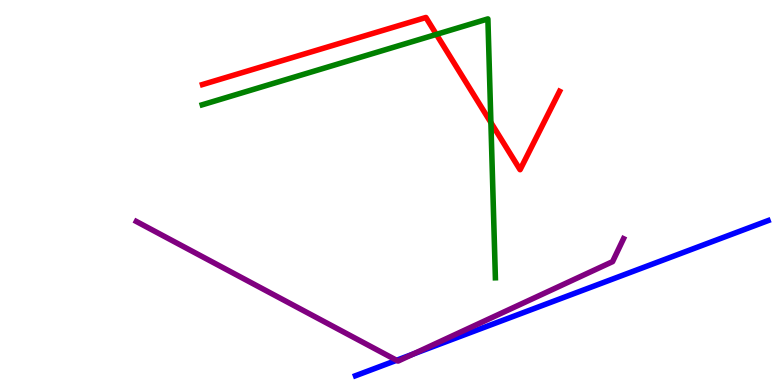[{'lines': ['blue', 'red'], 'intersections': []}, {'lines': ['green', 'red'], 'intersections': [{'x': 5.63, 'y': 9.11}, {'x': 6.33, 'y': 6.82}]}, {'lines': ['purple', 'red'], 'intersections': []}, {'lines': ['blue', 'green'], 'intersections': []}, {'lines': ['blue', 'purple'], 'intersections': [{'x': 5.12, 'y': 0.642}, {'x': 5.33, 'y': 0.804}]}, {'lines': ['green', 'purple'], 'intersections': []}]